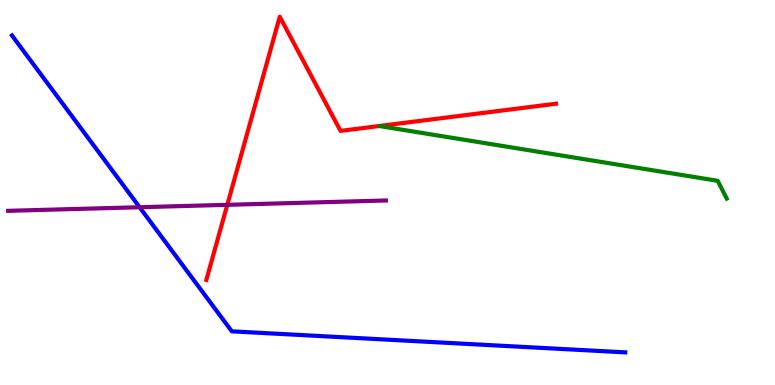[{'lines': ['blue', 'red'], 'intersections': []}, {'lines': ['green', 'red'], 'intersections': []}, {'lines': ['purple', 'red'], 'intersections': [{'x': 2.93, 'y': 4.68}]}, {'lines': ['blue', 'green'], 'intersections': []}, {'lines': ['blue', 'purple'], 'intersections': [{'x': 1.8, 'y': 4.62}]}, {'lines': ['green', 'purple'], 'intersections': []}]